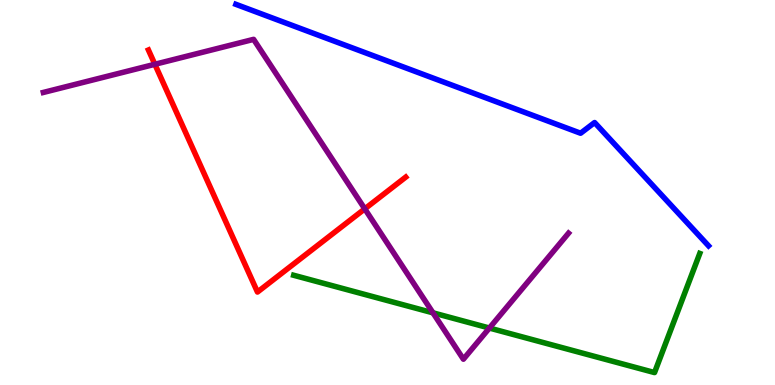[{'lines': ['blue', 'red'], 'intersections': []}, {'lines': ['green', 'red'], 'intersections': []}, {'lines': ['purple', 'red'], 'intersections': [{'x': 2.0, 'y': 8.33}, {'x': 4.71, 'y': 4.58}]}, {'lines': ['blue', 'green'], 'intersections': []}, {'lines': ['blue', 'purple'], 'intersections': []}, {'lines': ['green', 'purple'], 'intersections': [{'x': 5.59, 'y': 1.87}, {'x': 6.31, 'y': 1.48}]}]